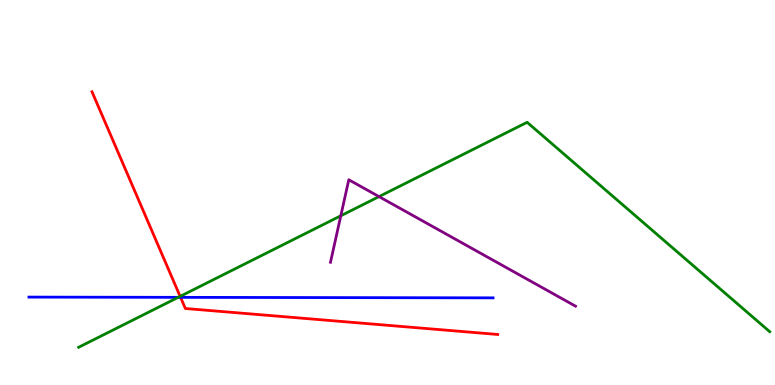[{'lines': ['blue', 'red'], 'intersections': [{'x': 2.33, 'y': 2.28}]}, {'lines': ['green', 'red'], 'intersections': [{'x': 2.32, 'y': 2.3}]}, {'lines': ['purple', 'red'], 'intersections': []}, {'lines': ['blue', 'green'], 'intersections': [{'x': 2.3, 'y': 2.28}]}, {'lines': ['blue', 'purple'], 'intersections': []}, {'lines': ['green', 'purple'], 'intersections': [{'x': 4.4, 'y': 4.4}, {'x': 4.89, 'y': 4.89}]}]